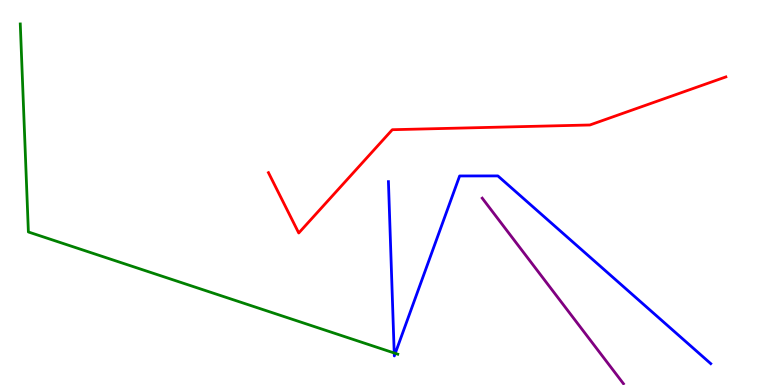[{'lines': ['blue', 'red'], 'intersections': []}, {'lines': ['green', 'red'], 'intersections': []}, {'lines': ['purple', 'red'], 'intersections': []}, {'lines': ['blue', 'green'], 'intersections': [{'x': 5.09, 'y': 0.831}, {'x': 5.1, 'y': 0.822}]}, {'lines': ['blue', 'purple'], 'intersections': []}, {'lines': ['green', 'purple'], 'intersections': []}]